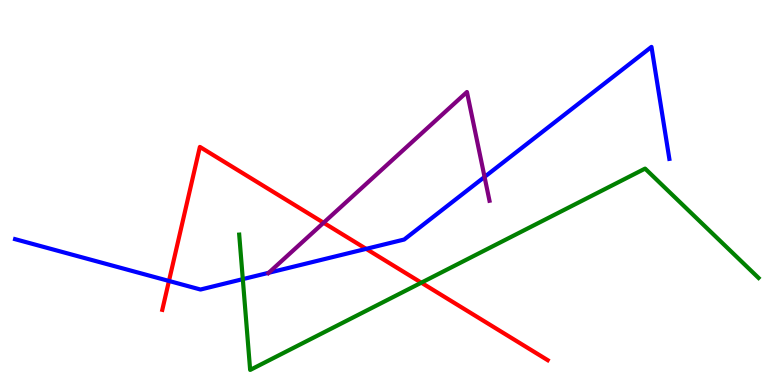[{'lines': ['blue', 'red'], 'intersections': [{'x': 2.18, 'y': 2.7}, {'x': 4.72, 'y': 3.54}]}, {'lines': ['green', 'red'], 'intersections': [{'x': 5.44, 'y': 2.66}]}, {'lines': ['purple', 'red'], 'intersections': [{'x': 4.18, 'y': 4.21}]}, {'lines': ['blue', 'green'], 'intersections': [{'x': 3.13, 'y': 2.75}]}, {'lines': ['blue', 'purple'], 'intersections': [{'x': 3.47, 'y': 2.91}, {'x': 6.25, 'y': 5.4}]}, {'lines': ['green', 'purple'], 'intersections': []}]